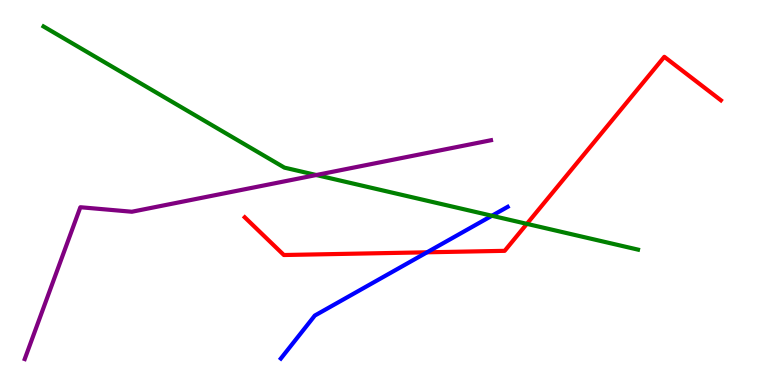[{'lines': ['blue', 'red'], 'intersections': [{'x': 5.51, 'y': 3.45}]}, {'lines': ['green', 'red'], 'intersections': [{'x': 6.8, 'y': 4.19}]}, {'lines': ['purple', 'red'], 'intersections': []}, {'lines': ['blue', 'green'], 'intersections': [{'x': 6.35, 'y': 4.4}]}, {'lines': ['blue', 'purple'], 'intersections': []}, {'lines': ['green', 'purple'], 'intersections': [{'x': 4.08, 'y': 5.45}]}]